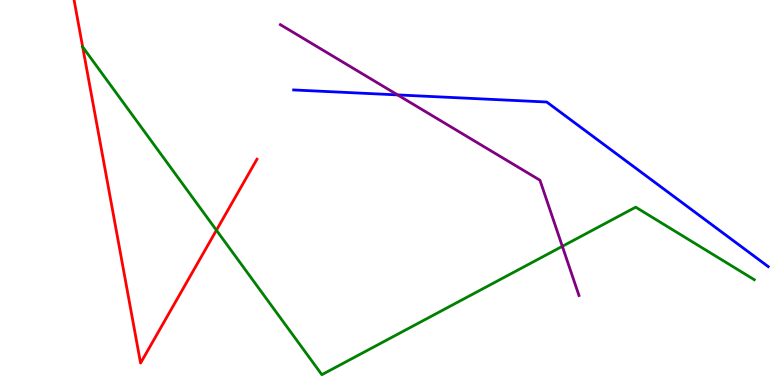[{'lines': ['blue', 'red'], 'intersections': []}, {'lines': ['green', 'red'], 'intersections': [{'x': 1.07, 'y': 8.78}, {'x': 2.79, 'y': 4.02}]}, {'lines': ['purple', 'red'], 'intersections': []}, {'lines': ['blue', 'green'], 'intersections': []}, {'lines': ['blue', 'purple'], 'intersections': [{'x': 5.13, 'y': 7.54}]}, {'lines': ['green', 'purple'], 'intersections': [{'x': 7.26, 'y': 3.6}]}]